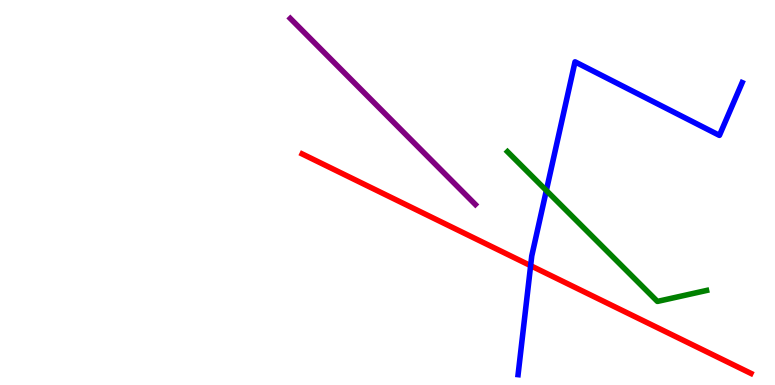[{'lines': ['blue', 'red'], 'intersections': [{'x': 6.85, 'y': 3.1}]}, {'lines': ['green', 'red'], 'intersections': []}, {'lines': ['purple', 'red'], 'intersections': []}, {'lines': ['blue', 'green'], 'intersections': [{'x': 7.05, 'y': 5.05}]}, {'lines': ['blue', 'purple'], 'intersections': []}, {'lines': ['green', 'purple'], 'intersections': []}]